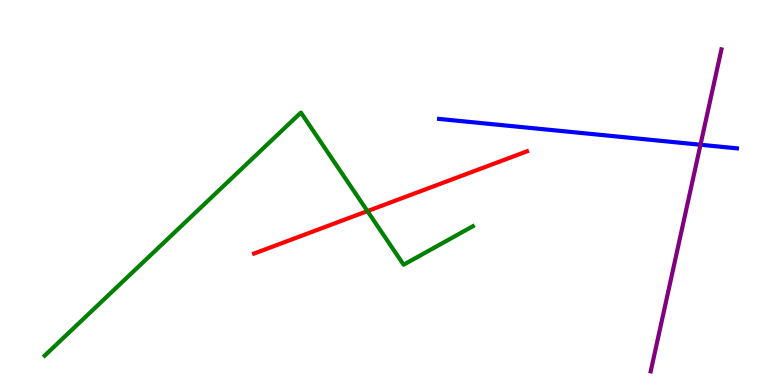[{'lines': ['blue', 'red'], 'intersections': []}, {'lines': ['green', 'red'], 'intersections': [{'x': 4.74, 'y': 4.52}]}, {'lines': ['purple', 'red'], 'intersections': []}, {'lines': ['blue', 'green'], 'intersections': []}, {'lines': ['blue', 'purple'], 'intersections': [{'x': 9.04, 'y': 6.24}]}, {'lines': ['green', 'purple'], 'intersections': []}]